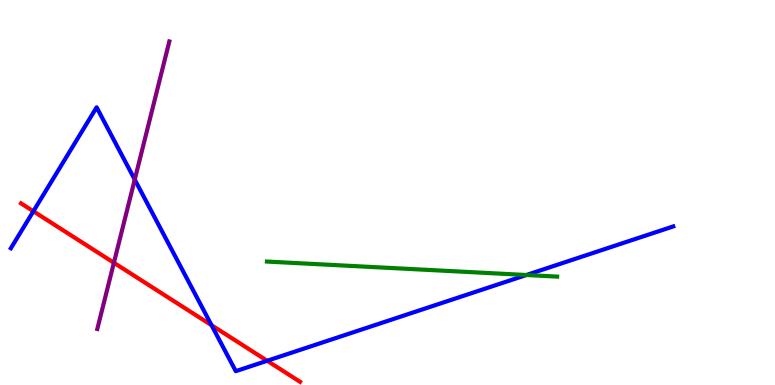[{'lines': ['blue', 'red'], 'intersections': [{'x': 0.431, 'y': 4.51}, {'x': 2.73, 'y': 1.55}, {'x': 3.45, 'y': 0.629}]}, {'lines': ['green', 'red'], 'intersections': []}, {'lines': ['purple', 'red'], 'intersections': [{'x': 1.47, 'y': 3.17}]}, {'lines': ['blue', 'green'], 'intersections': [{'x': 6.79, 'y': 2.86}]}, {'lines': ['blue', 'purple'], 'intersections': [{'x': 1.74, 'y': 5.34}]}, {'lines': ['green', 'purple'], 'intersections': []}]